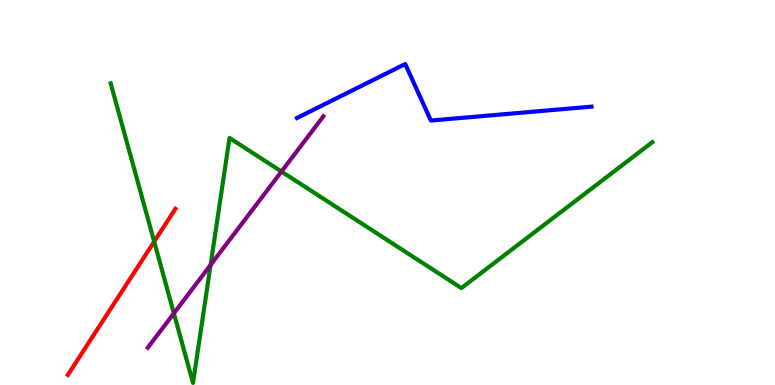[{'lines': ['blue', 'red'], 'intersections': []}, {'lines': ['green', 'red'], 'intersections': [{'x': 1.99, 'y': 3.72}]}, {'lines': ['purple', 'red'], 'intersections': []}, {'lines': ['blue', 'green'], 'intersections': []}, {'lines': ['blue', 'purple'], 'intersections': []}, {'lines': ['green', 'purple'], 'intersections': [{'x': 2.24, 'y': 1.86}, {'x': 2.72, 'y': 3.12}, {'x': 3.63, 'y': 5.54}]}]